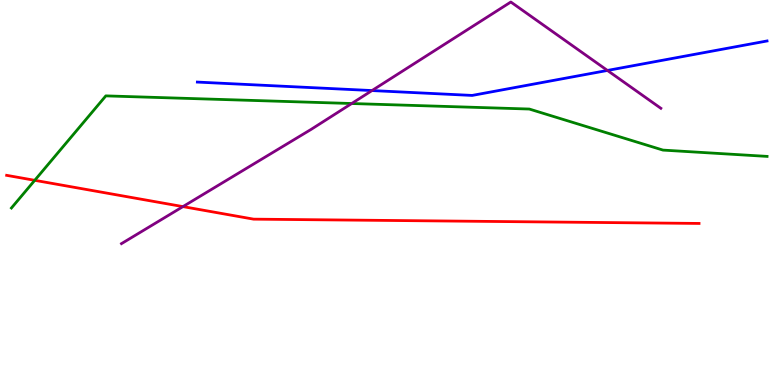[{'lines': ['blue', 'red'], 'intersections': []}, {'lines': ['green', 'red'], 'intersections': [{'x': 0.448, 'y': 5.32}]}, {'lines': ['purple', 'red'], 'intersections': [{'x': 2.36, 'y': 4.63}]}, {'lines': ['blue', 'green'], 'intersections': []}, {'lines': ['blue', 'purple'], 'intersections': [{'x': 4.8, 'y': 7.65}, {'x': 7.84, 'y': 8.17}]}, {'lines': ['green', 'purple'], 'intersections': [{'x': 4.54, 'y': 7.31}]}]